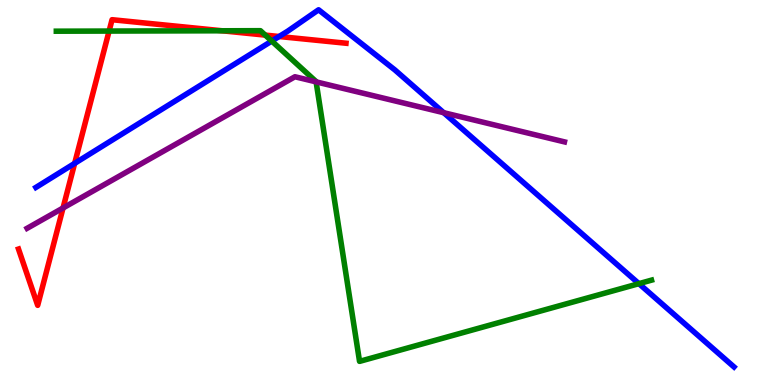[{'lines': ['blue', 'red'], 'intersections': [{'x': 0.963, 'y': 5.76}, {'x': 3.6, 'y': 9.05}]}, {'lines': ['green', 'red'], 'intersections': [{'x': 1.41, 'y': 9.19}, {'x': 2.87, 'y': 9.2}, {'x': 3.42, 'y': 9.09}]}, {'lines': ['purple', 'red'], 'intersections': [{'x': 0.813, 'y': 4.6}]}, {'lines': ['blue', 'green'], 'intersections': [{'x': 3.51, 'y': 8.93}, {'x': 8.24, 'y': 2.63}]}, {'lines': ['blue', 'purple'], 'intersections': [{'x': 5.73, 'y': 7.07}]}, {'lines': ['green', 'purple'], 'intersections': [{'x': 4.08, 'y': 7.87}]}]